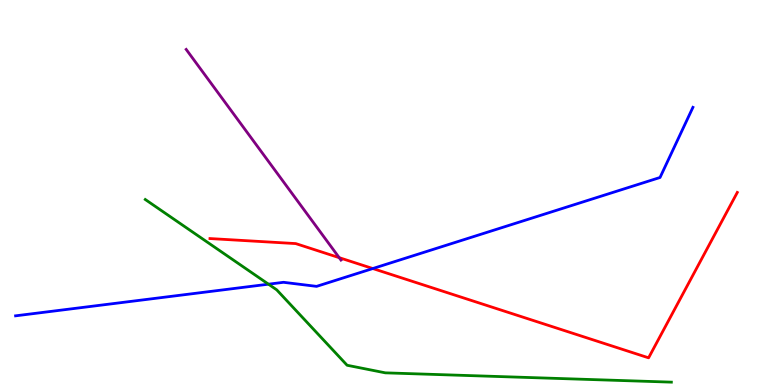[{'lines': ['blue', 'red'], 'intersections': [{'x': 4.81, 'y': 3.02}]}, {'lines': ['green', 'red'], 'intersections': []}, {'lines': ['purple', 'red'], 'intersections': [{'x': 4.38, 'y': 3.31}]}, {'lines': ['blue', 'green'], 'intersections': [{'x': 3.46, 'y': 2.62}]}, {'lines': ['blue', 'purple'], 'intersections': []}, {'lines': ['green', 'purple'], 'intersections': []}]